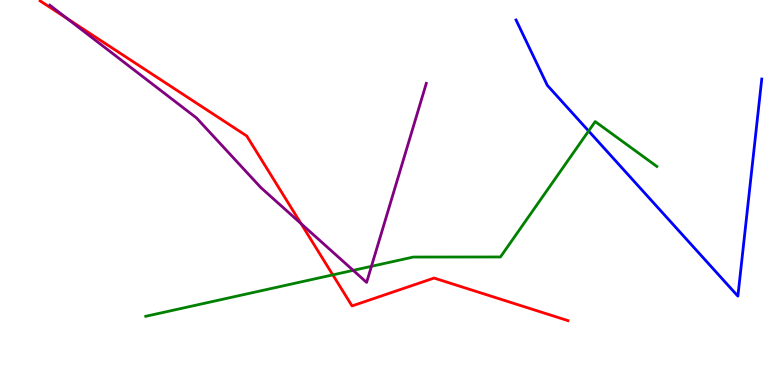[{'lines': ['blue', 'red'], 'intersections': []}, {'lines': ['green', 'red'], 'intersections': [{'x': 4.29, 'y': 2.86}]}, {'lines': ['purple', 'red'], 'intersections': [{'x': 0.869, 'y': 9.52}, {'x': 3.88, 'y': 4.19}]}, {'lines': ['blue', 'green'], 'intersections': [{'x': 7.59, 'y': 6.6}]}, {'lines': ['blue', 'purple'], 'intersections': []}, {'lines': ['green', 'purple'], 'intersections': [{'x': 4.56, 'y': 2.98}, {'x': 4.79, 'y': 3.08}]}]